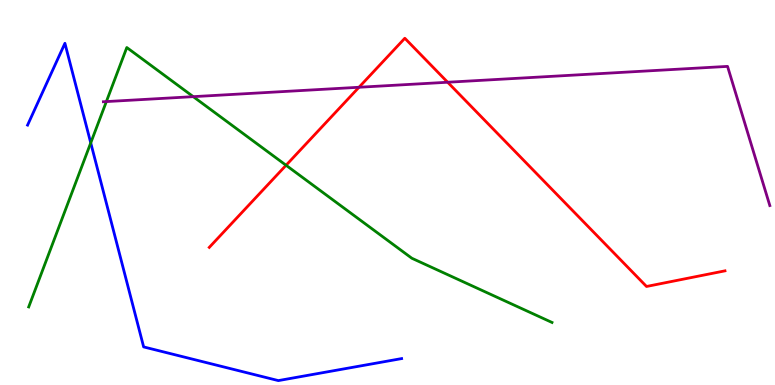[{'lines': ['blue', 'red'], 'intersections': []}, {'lines': ['green', 'red'], 'intersections': [{'x': 3.69, 'y': 5.71}]}, {'lines': ['purple', 'red'], 'intersections': [{'x': 4.63, 'y': 7.73}, {'x': 5.78, 'y': 7.86}]}, {'lines': ['blue', 'green'], 'intersections': [{'x': 1.17, 'y': 6.29}]}, {'lines': ['blue', 'purple'], 'intersections': []}, {'lines': ['green', 'purple'], 'intersections': [{'x': 1.37, 'y': 7.36}, {'x': 2.49, 'y': 7.49}]}]